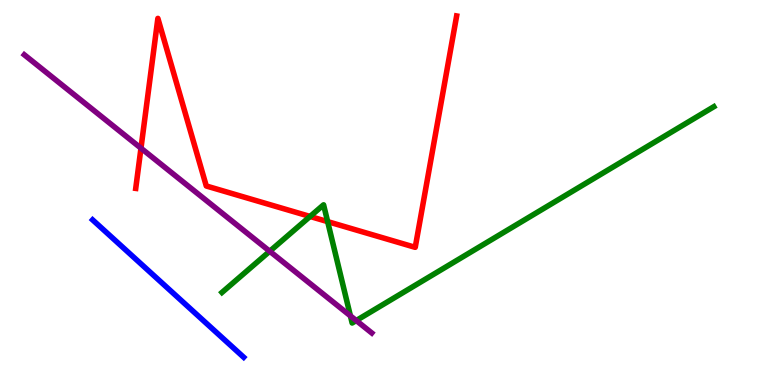[{'lines': ['blue', 'red'], 'intersections': []}, {'lines': ['green', 'red'], 'intersections': [{'x': 4.0, 'y': 4.38}, {'x': 4.23, 'y': 4.24}]}, {'lines': ['purple', 'red'], 'intersections': [{'x': 1.82, 'y': 6.15}]}, {'lines': ['blue', 'green'], 'intersections': []}, {'lines': ['blue', 'purple'], 'intersections': []}, {'lines': ['green', 'purple'], 'intersections': [{'x': 3.48, 'y': 3.47}, {'x': 4.52, 'y': 1.8}, {'x': 4.6, 'y': 1.67}]}]